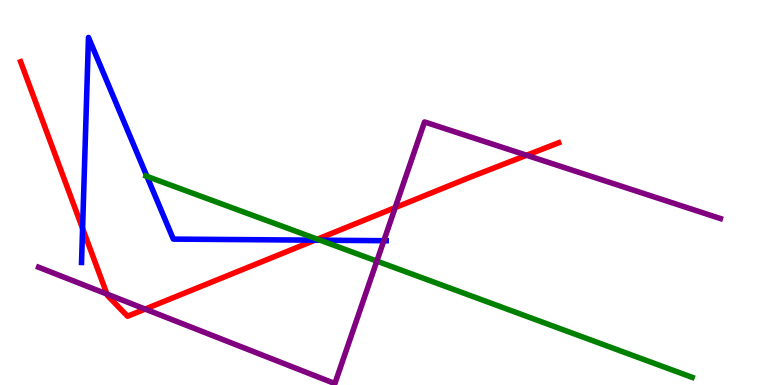[{'lines': ['blue', 'red'], 'intersections': [{'x': 1.07, 'y': 4.07}, {'x': 4.06, 'y': 3.76}]}, {'lines': ['green', 'red'], 'intersections': [{'x': 4.1, 'y': 3.79}]}, {'lines': ['purple', 'red'], 'intersections': [{'x': 1.38, 'y': 2.36}, {'x': 1.87, 'y': 1.97}, {'x': 5.1, 'y': 4.61}, {'x': 6.79, 'y': 5.97}]}, {'lines': ['blue', 'green'], 'intersections': [{'x': 1.9, 'y': 5.42}, {'x': 4.13, 'y': 3.76}]}, {'lines': ['blue', 'purple'], 'intersections': [{'x': 4.95, 'y': 3.75}]}, {'lines': ['green', 'purple'], 'intersections': [{'x': 4.86, 'y': 3.22}]}]